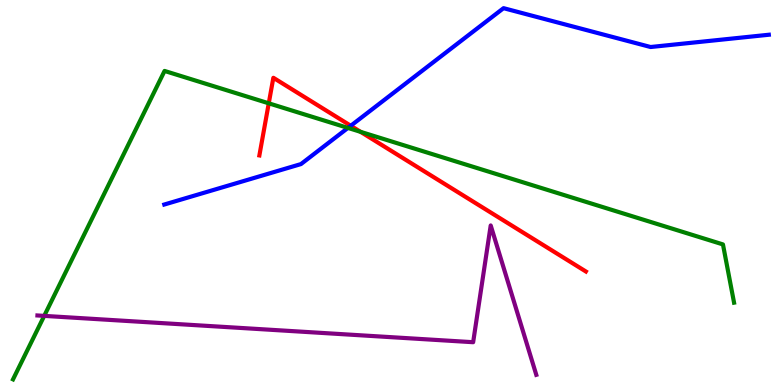[{'lines': ['blue', 'red'], 'intersections': [{'x': 4.53, 'y': 6.73}]}, {'lines': ['green', 'red'], 'intersections': [{'x': 3.47, 'y': 7.32}, {'x': 4.65, 'y': 6.58}]}, {'lines': ['purple', 'red'], 'intersections': []}, {'lines': ['blue', 'green'], 'intersections': [{'x': 4.49, 'y': 6.68}]}, {'lines': ['blue', 'purple'], 'intersections': []}, {'lines': ['green', 'purple'], 'intersections': [{'x': 0.571, 'y': 1.8}]}]